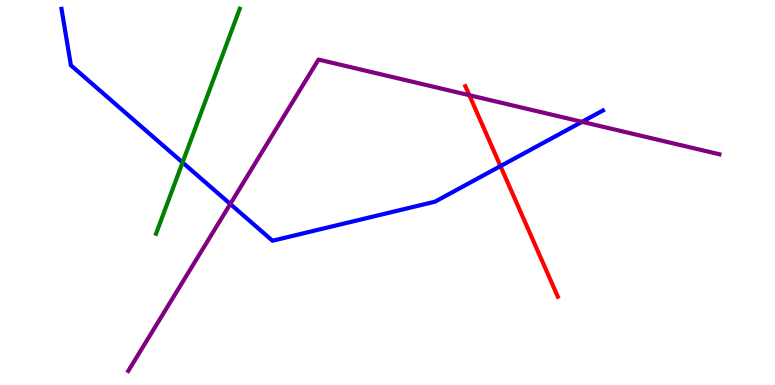[{'lines': ['blue', 'red'], 'intersections': [{'x': 6.46, 'y': 5.69}]}, {'lines': ['green', 'red'], 'intersections': []}, {'lines': ['purple', 'red'], 'intersections': [{'x': 6.06, 'y': 7.53}]}, {'lines': ['blue', 'green'], 'intersections': [{'x': 2.36, 'y': 5.78}]}, {'lines': ['blue', 'purple'], 'intersections': [{'x': 2.97, 'y': 4.7}, {'x': 7.51, 'y': 6.84}]}, {'lines': ['green', 'purple'], 'intersections': []}]